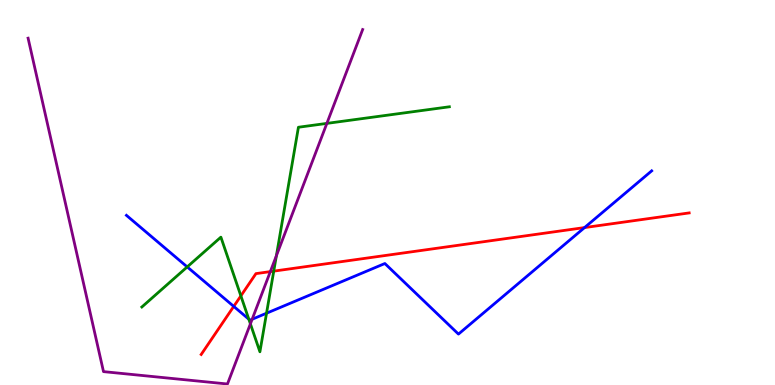[{'lines': ['blue', 'red'], 'intersections': [{'x': 3.02, 'y': 2.04}, {'x': 7.54, 'y': 4.09}]}, {'lines': ['green', 'red'], 'intersections': [{'x': 3.11, 'y': 2.32}, {'x': 3.53, 'y': 2.96}]}, {'lines': ['purple', 'red'], 'intersections': [{'x': 3.49, 'y': 2.95}]}, {'lines': ['blue', 'green'], 'intersections': [{'x': 2.42, 'y': 3.07}, {'x': 3.21, 'y': 1.71}, {'x': 3.44, 'y': 1.86}]}, {'lines': ['blue', 'purple'], 'intersections': [{'x': 3.25, 'y': 1.71}]}, {'lines': ['green', 'purple'], 'intersections': [{'x': 3.23, 'y': 1.59}, {'x': 3.57, 'y': 3.36}, {'x': 4.22, 'y': 6.8}]}]